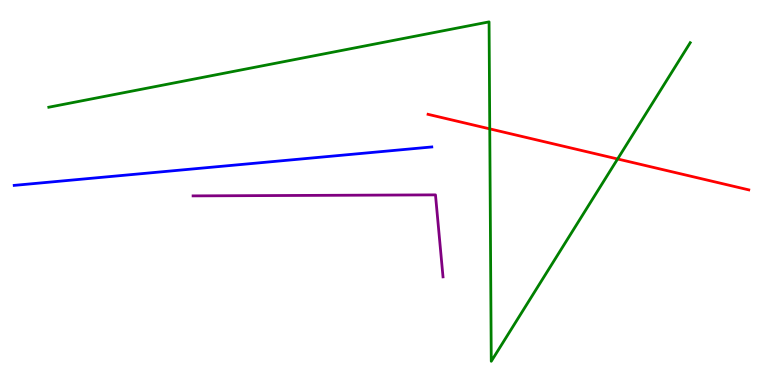[{'lines': ['blue', 'red'], 'intersections': []}, {'lines': ['green', 'red'], 'intersections': [{'x': 6.32, 'y': 6.65}, {'x': 7.97, 'y': 5.87}]}, {'lines': ['purple', 'red'], 'intersections': []}, {'lines': ['blue', 'green'], 'intersections': []}, {'lines': ['blue', 'purple'], 'intersections': []}, {'lines': ['green', 'purple'], 'intersections': []}]